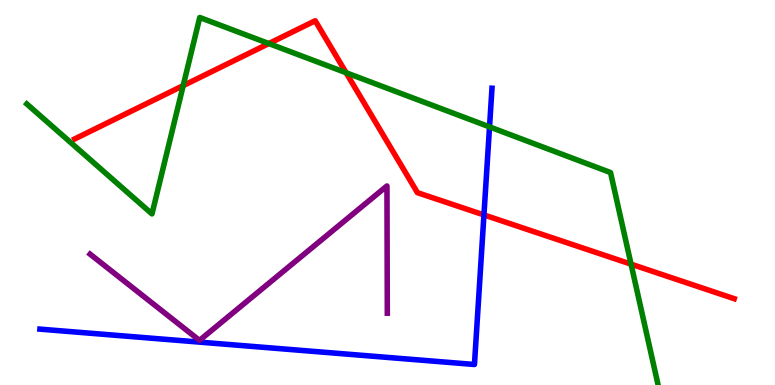[{'lines': ['blue', 'red'], 'intersections': [{'x': 6.24, 'y': 4.42}]}, {'lines': ['green', 'red'], 'intersections': [{'x': 2.36, 'y': 7.78}, {'x': 3.47, 'y': 8.87}, {'x': 4.47, 'y': 8.11}, {'x': 8.14, 'y': 3.14}]}, {'lines': ['purple', 'red'], 'intersections': []}, {'lines': ['blue', 'green'], 'intersections': [{'x': 6.32, 'y': 6.7}]}, {'lines': ['blue', 'purple'], 'intersections': []}, {'lines': ['green', 'purple'], 'intersections': []}]